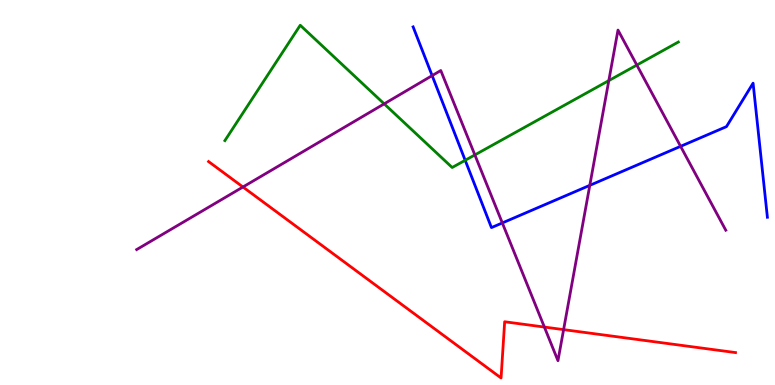[{'lines': ['blue', 'red'], 'intersections': []}, {'lines': ['green', 'red'], 'intersections': []}, {'lines': ['purple', 'red'], 'intersections': [{'x': 3.13, 'y': 5.14}, {'x': 7.02, 'y': 1.5}, {'x': 7.27, 'y': 1.44}]}, {'lines': ['blue', 'green'], 'intersections': [{'x': 6.0, 'y': 5.84}]}, {'lines': ['blue', 'purple'], 'intersections': [{'x': 5.58, 'y': 8.04}, {'x': 6.48, 'y': 4.21}, {'x': 7.61, 'y': 5.19}, {'x': 8.78, 'y': 6.2}]}, {'lines': ['green', 'purple'], 'intersections': [{'x': 4.96, 'y': 7.3}, {'x': 6.13, 'y': 5.98}, {'x': 7.86, 'y': 7.91}, {'x': 8.22, 'y': 8.31}]}]